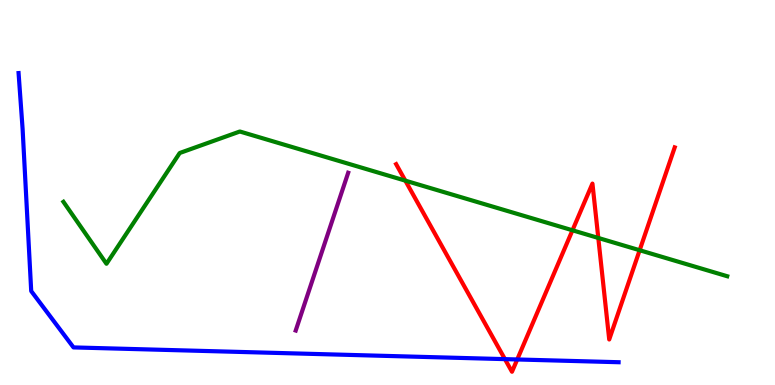[{'lines': ['blue', 'red'], 'intersections': [{'x': 6.52, 'y': 0.672}, {'x': 6.67, 'y': 0.663}]}, {'lines': ['green', 'red'], 'intersections': [{'x': 5.23, 'y': 5.31}, {'x': 7.39, 'y': 4.02}, {'x': 7.72, 'y': 3.82}, {'x': 8.25, 'y': 3.5}]}, {'lines': ['purple', 'red'], 'intersections': []}, {'lines': ['blue', 'green'], 'intersections': []}, {'lines': ['blue', 'purple'], 'intersections': []}, {'lines': ['green', 'purple'], 'intersections': []}]